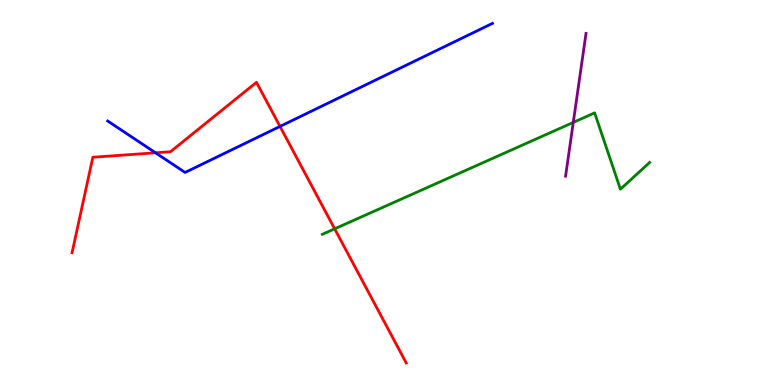[{'lines': ['blue', 'red'], 'intersections': [{'x': 2.01, 'y': 6.03}, {'x': 3.61, 'y': 6.72}]}, {'lines': ['green', 'red'], 'intersections': [{'x': 4.32, 'y': 4.06}]}, {'lines': ['purple', 'red'], 'intersections': []}, {'lines': ['blue', 'green'], 'intersections': []}, {'lines': ['blue', 'purple'], 'intersections': []}, {'lines': ['green', 'purple'], 'intersections': [{'x': 7.4, 'y': 6.82}]}]